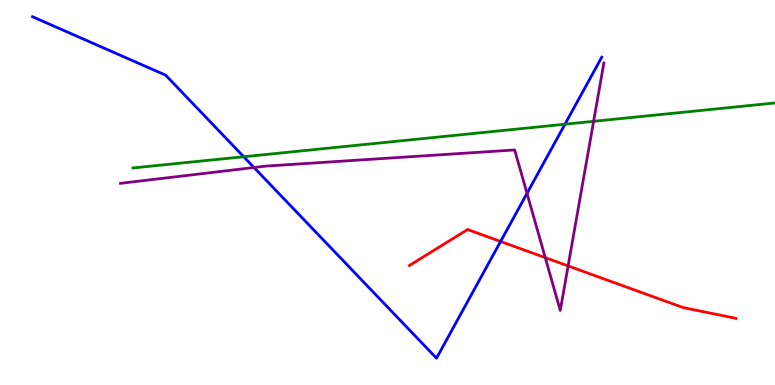[{'lines': ['blue', 'red'], 'intersections': [{'x': 6.46, 'y': 3.73}]}, {'lines': ['green', 'red'], 'intersections': []}, {'lines': ['purple', 'red'], 'intersections': [{'x': 7.04, 'y': 3.31}, {'x': 7.33, 'y': 3.09}]}, {'lines': ['blue', 'green'], 'intersections': [{'x': 3.14, 'y': 5.93}, {'x': 7.29, 'y': 6.77}]}, {'lines': ['blue', 'purple'], 'intersections': [{'x': 3.28, 'y': 5.65}, {'x': 6.8, 'y': 4.98}]}, {'lines': ['green', 'purple'], 'intersections': [{'x': 7.66, 'y': 6.85}]}]